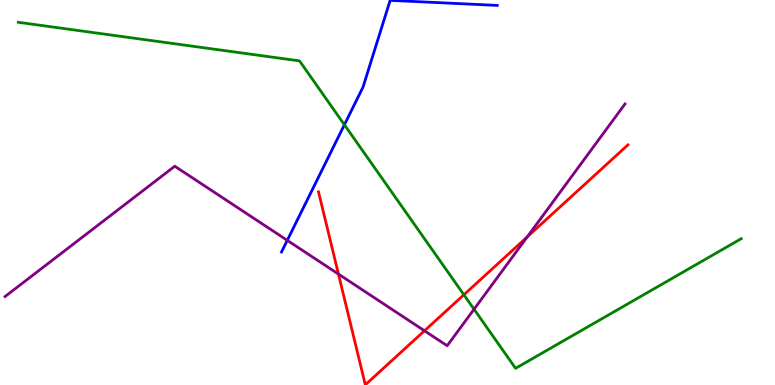[{'lines': ['blue', 'red'], 'intersections': []}, {'lines': ['green', 'red'], 'intersections': [{'x': 5.99, 'y': 2.34}]}, {'lines': ['purple', 'red'], 'intersections': [{'x': 4.37, 'y': 2.88}, {'x': 5.48, 'y': 1.41}, {'x': 6.8, 'y': 3.85}]}, {'lines': ['blue', 'green'], 'intersections': [{'x': 4.44, 'y': 6.76}]}, {'lines': ['blue', 'purple'], 'intersections': [{'x': 3.71, 'y': 3.76}]}, {'lines': ['green', 'purple'], 'intersections': [{'x': 6.12, 'y': 1.97}]}]